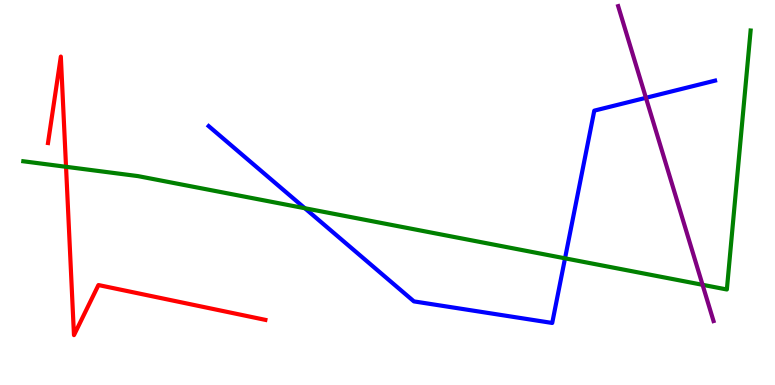[{'lines': ['blue', 'red'], 'intersections': []}, {'lines': ['green', 'red'], 'intersections': [{'x': 0.852, 'y': 5.67}]}, {'lines': ['purple', 'red'], 'intersections': []}, {'lines': ['blue', 'green'], 'intersections': [{'x': 3.93, 'y': 4.59}, {'x': 7.29, 'y': 3.29}]}, {'lines': ['blue', 'purple'], 'intersections': [{'x': 8.33, 'y': 7.46}]}, {'lines': ['green', 'purple'], 'intersections': [{'x': 9.07, 'y': 2.6}]}]